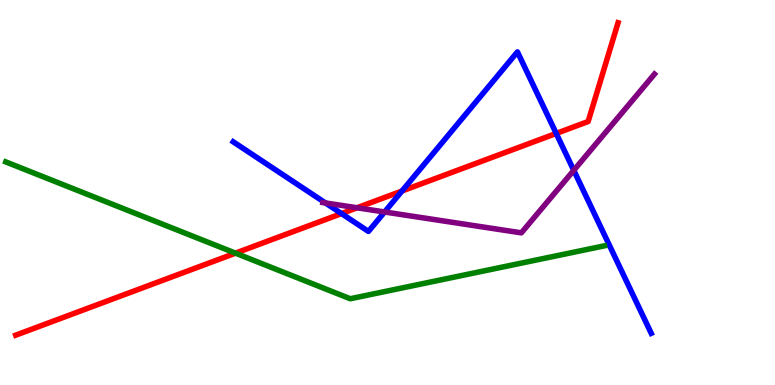[{'lines': ['blue', 'red'], 'intersections': [{'x': 4.41, 'y': 4.45}, {'x': 5.19, 'y': 5.04}, {'x': 7.18, 'y': 6.53}]}, {'lines': ['green', 'red'], 'intersections': [{'x': 3.04, 'y': 3.42}]}, {'lines': ['purple', 'red'], 'intersections': [{'x': 4.61, 'y': 4.6}]}, {'lines': ['blue', 'green'], 'intersections': []}, {'lines': ['blue', 'purple'], 'intersections': [{'x': 4.2, 'y': 4.73}, {'x': 4.96, 'y': 4.49}, {'x': 7.4, 'y': 5.58}]}, {'lines': ['green', 'purple'], 'intersections': []}]